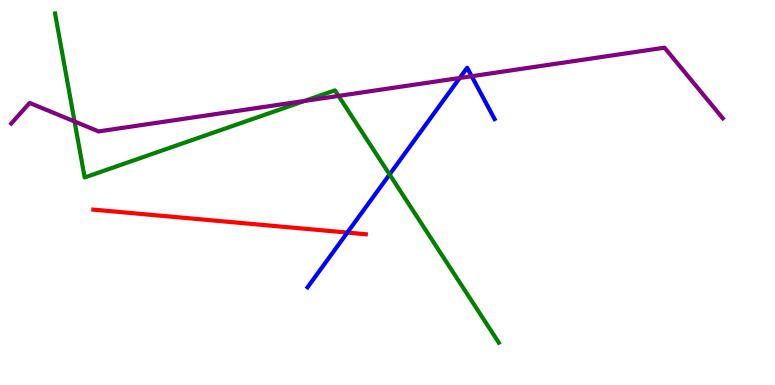[{'lines': ['blue', 'red'], 'intersections': [{'x': 4.48, 'y': 3.96}]}, {'lines': ['green', 'red'], 'intersections': []}, {'lines': ['purple', 'red'], 'intersections': []}, {'lines': ['blue', 'green'], 'intersections': [{'x': 5.03, 'y': 5.47}]}, {'lines': ['blue', 'purple'], 'intersections': [{'x': 5.93, 'y': 7.97}, {'x': 6.09, 'y': 8.02}]}, {'lines': ['green', 'purple'], 'intersections': [{'x': 0.962, 'y': 6.84}, {'x': 3.93, 'y': 7.38}, {'x': 4.37, 'y': 7.51}]}]